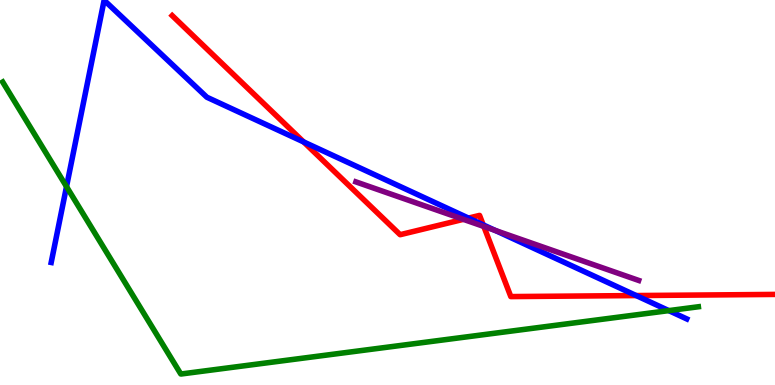[{'lines': ['blue', 'red'], 'intersections': [{'x': 3.92, 'y': 6.31}, {'x': 6.05, 'y': 4.34}, {'x': 6.23, 'y': 4.16}, {'x': 8.21, 'y': 2.32}]}, {'lines': ['green', 'red'], 'intersections': []}, {'lines': ['purple', 'red'], 'intersections': [{'x': 5.98, 'y': 4.3}, {'x': 6.24, 'y': 4.12}]}, {'lines': ['blue', 'green'], 'intersections': [{'x': 0.858, 'y': 5.15}, {'x': 8.63, 'y': 1.93}]}, {'lines': ['blue', 'purple'], 'intersections': [{'x': 6.39, 'y': 4.01}]}, {'lines': ['green', 'purple'], 'intersections': []}]